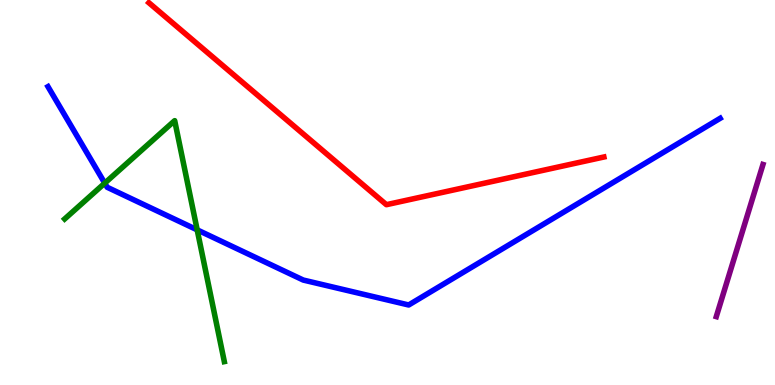[{'lines': ['blue', 'red'], 'intersections': []}, {'lines': ['green', 'red'], 'intersections': []}, {'lines': ['purple', 'red'], 'intersections': []}, {'lines': ['blue', 'green'], 'intersections': [{'x': 1.35, 'y': 5.24}, {'x': 2.54, 'y': 4.03}]}, {'lines': ['blue', 'purple'], 'intersections': []}, {'lines': ['green', 'purple'], 'intersections': []}]